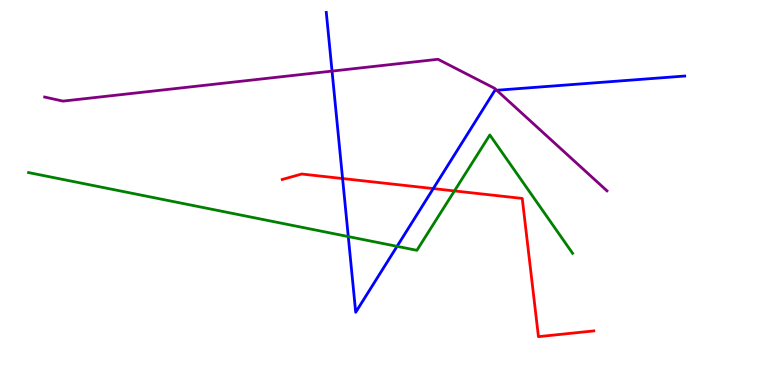[{'lines': ['blue', 'red'], 'intersections': [{'x': 4.42, 'y': 5.36}, {'x': 5.59, 'y': 5.1}]}, {'lines': ['green', 'red'], 'intersections': [{'x': 5.86, 'y': 5.04}]}, {'lines': ['purple', 'red'], 'intersections': []}, {'lines': ['blue', 'green'], 'intersections': [{'x': 4.49, 'y': 3.86}, {'x': 5.12, 'y': 3.6}]}, {'lines': ['blue', 'purple'], 'intersections': [{'x': 4.28, 'y': 8.15}, {'x': 6.41, 'y': 7.66}]}, {'lines': ['green', 'purple'], 'intersections': []}]